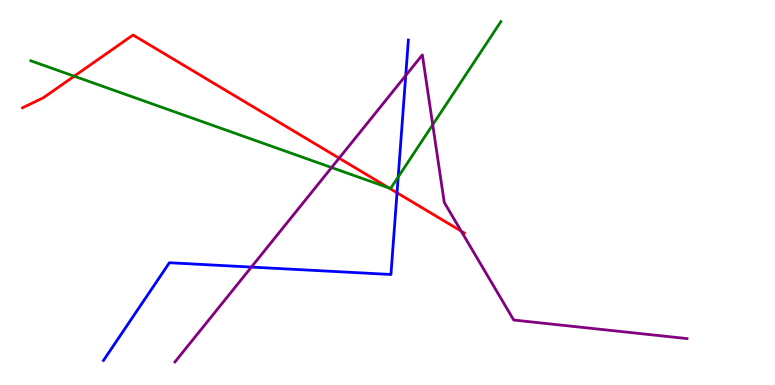[{'lines': ['blue', 'red'], 'intersections': [{'x': 5.12, 'y': 4.99}]}, {'lines': ['green', 'red'], 'intersections': [{'x': 0.958, 'y': 8.02}, {'x': 5.02, 'y': 5.12}]}, {'lines': ['purple', 'red'], 'intersections': [{'x': 4.38, 'y': 5.89}, {'x': 5.95, 'y': 4.0}]}, {'lines': ['blue', 'green'], 'intersections': [{'x': 5.14, 'y': 5.4}]}, {'lines': ['blue', 'purple'], 'intersections': [{'x': 3.24, 'y': 3.06}, {'x': 5.24, 'y': 8.04}]}, {'lines': ['green', 'purple'], 'intersections': [{'x': 4.28, 'y': 5.65}, {'x': 5.58, 'y': 6.76}]}]